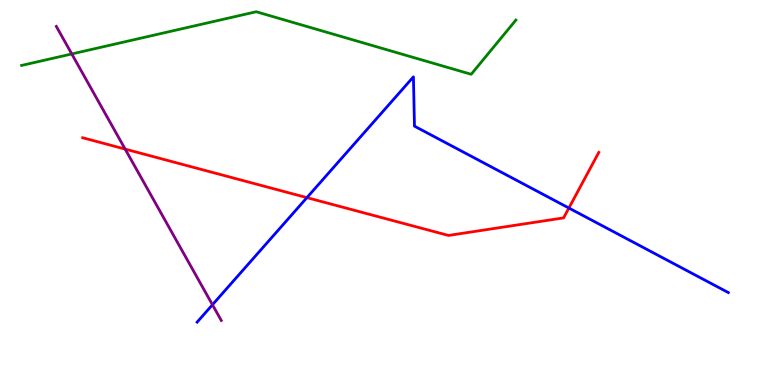[{'lines': ['blue', 'red'], 'intersections': [{'x': 3.96, 'y': 4.87}, {'x': 7.34, 'y': 4.6}]}, {'lines': ['green', 'red'], 'intersections': []}, {'lines': ['purple', 'red'], 'intersections': [{'x': 1.61, 'y': 6.13}]}, {'lines': ['blue', 'green'], 'intersections': []}, {'lines': ['blue', 'purple'], 'intersections': [{'x': 2.74, 'y': 2.08}]}, {'lines': ['green', 'purple'], 'intersections': [{'x': 0.926, 'y': 8.6}]}]